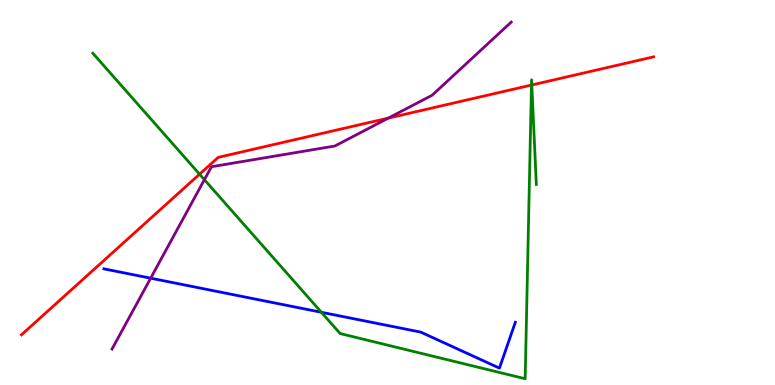[{'lines': ['blue', 'red'], 'intersections': []}, {'lines': ['green', 'red'], 'intersections': [{'x': 2.58, 'y': 5.48}, {'x': 6.86, 'y': 7.79}, {'x': 6.86, 'y': 7.79}]}, {'lines': ['purple', 'red'], 'intersections': [{'x': 5.01, 'y': 6.93}]}, {'lines': ['blue', 'green'], 'intersections': [{'x': 4.15, 'y': 1.89}]}, {'lines': ['blue', 'purple'], 'intersections': [{'x': 1.94, 'y': 2.77}]}, {'lines': ['green', 'purple'], 'intersections': [{'x': 2.64, 'y': 5.33}]}]